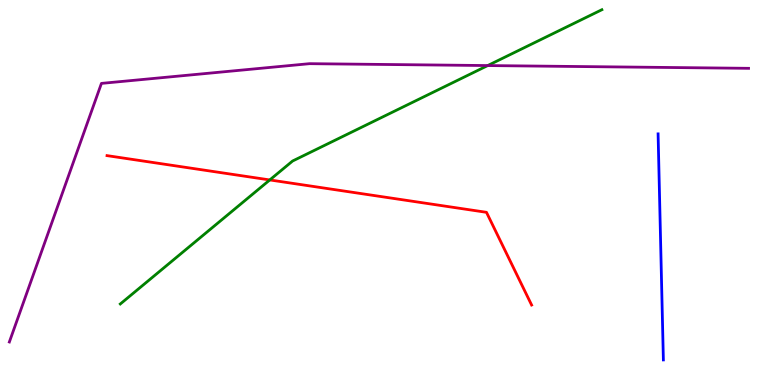[{'lines': ['blue', 'red'], 'intersections': []}, {'lines': ['green', 'red'], 'intersections': [{'x': 3.48, 'y': 5.33}]}, {'lines': ['purple', 'red'], 'intersections': []}, {'lines': ['blue', 'green'], 'intersections': []}, {'lines': ['blue', 'purple'], 'intersections': []}, {'lines': ['green', 'purple'], 'intersections': [{'x': 6.29, 'y': 8.3}]}]